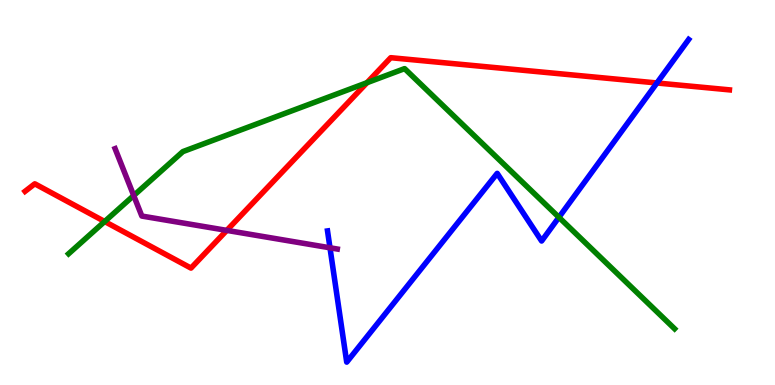[{'lines': ['blue', 'red'], 'intersections': [{'x': 8.48, 'y': 7.84}]}, {'lines': ['green', 'red'], 'intersections': [{'x': 1.35, 'y': 4.25}, {'x': 4.74, 'y': 7.85}]}, {'lines': ['purple', 'red'], 'intersections': [{'x': 2.93, 'y': 4.02}]}, {'lines': ['blue', 'green'], 'intersections': [{'x': 7.21, 'y': 4.36}]}, {'lines': ['blue', 'purple'], 'intersections': [{'x': 4.26, 'y': 3.56}]}, {'lines': ['green', 'purple'], 'intersections': [{'x': 1.73, 'y': 4.92}]}]